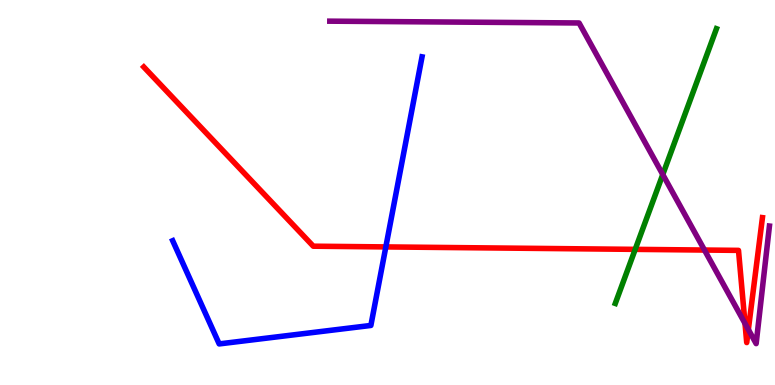[{'lines': ['blue', 'red'], 'intersections': [{'x': 4.98, 'y': 3.59}]}, {'lines': ['green', 'red'], 'intersections': [{'x': 8.2, 'y': 3.52}]}, {'lines': ['purple', 'red'], 'intersections': [{'x': 9.09, 'y': 3.51}, {'x': 9.61, 'y': 1.6}, {'x': 9.66, 'y': 1.44}]}, {'lines': ['blue', 'green'], 'intersections': []}, {'lines': ['blue', 'purple'], 'intersections': []}, {'lines': ['green', 'purple'], 'intersections': [{'x': 8.55, 'y': 5.47}]}]